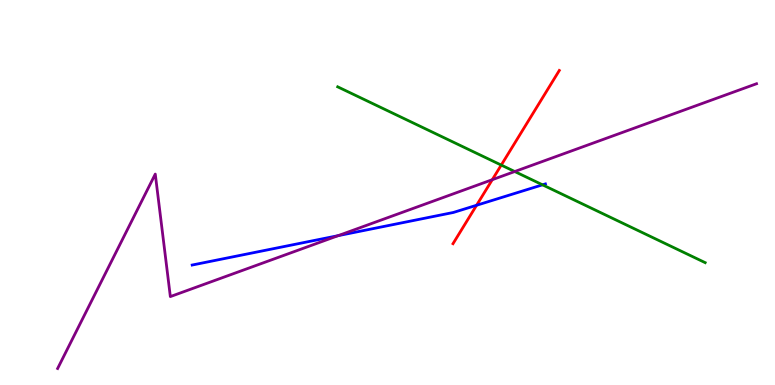[{'lines': ['blue', 'red'], 'intersections': [{'x': 6.15, 'y': 4.67}]}, {'lines': ['green', 'red'], 'intersections': [{'x': 6.47, 'y': 5.71}]}, {'lines': ['purple', 'red'], 'intersections': [{'x': 6.35, 'y': 5.33}]}, {'lines': ['blue', 'green'], 'intersections': [{'x': 7.0, 'y': 5.2}]}, {'lines': ['blue', 'purple'], 'intersections': [{'x': 4.36, 'y': 3.88}]}, {'lines': ['green', 'purple'], 'intersections': [{'x': 6.64, 'y': 5.54}]}]